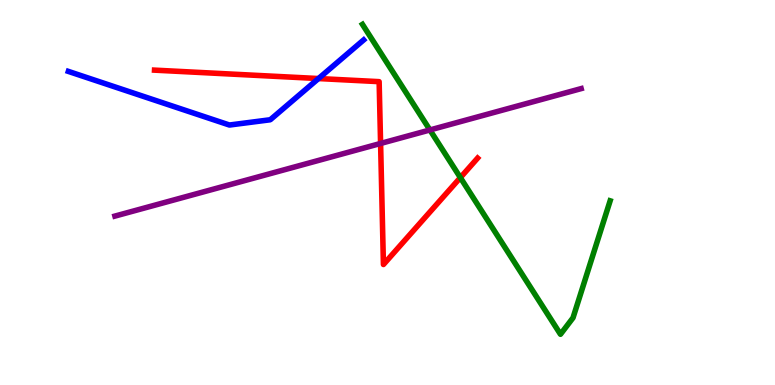[{'lines': ['blue', 'red'], 'intersections': [{'x': 4.11, 'y': 7.96}]}, {'lines': ['green', 'red'], 'intersections': [{'x': 5.94, 'y': 5.39}]}, {'lines': ['purple', 'red'], 'intersections': [{'x': 4.91, 'y': 6.27}]}, {'lines': ['blue', 'green'], 'intersections': []}, {'lines': ['blue', 'purple'], 'intersections': []}, {'lines': ['green', 'purple'], 'intersections': [{'x': 5.55, 'y': 6.62}]}]